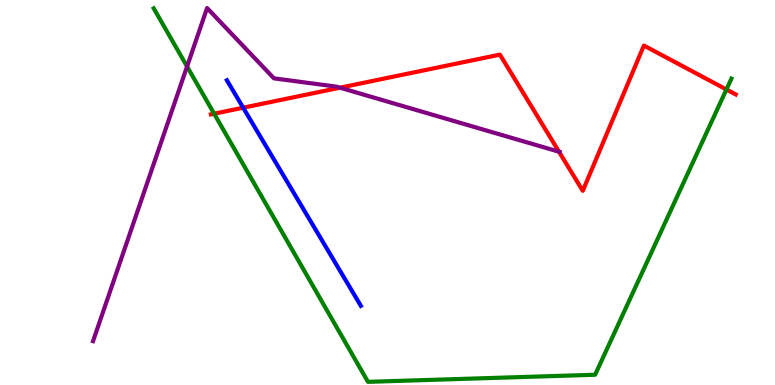[{'lines': ['blue', 'red'], 'intersections': [{'x': 3.14, 'y': 7.2}]}, {'lines': ['green', 'red'], 'intersections': [{'x': 2.76, 'y': 7.05}, {'x': 9.37, 'y': 7.68}]}, {'lines': ['purple', 'red'], 'intersections': [{'x': 4.39, 'y': 7.72}, {'x': 7.21, 'y': 6.06}]}, {'lines': ['blue', 'green'], 'intersections': []}, {'lines': ['blue', 'purple'], 'intersections': []}, {'lines': ['green', 'purple'], 'intersections': [{'x': 2.41, 'y': 8.27}]}]